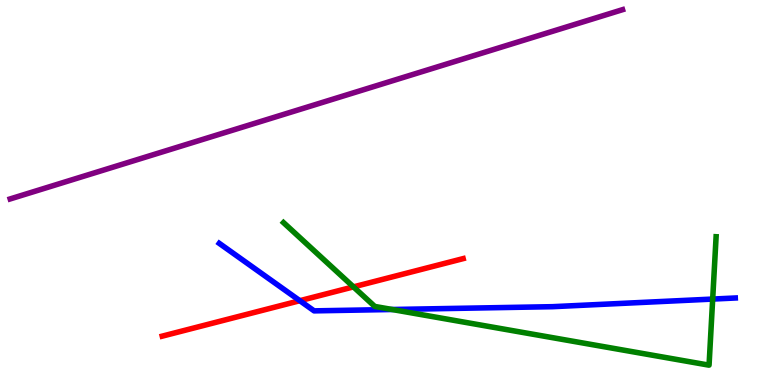[{'lines': ['blue', 'red'], 'intersections': [{'x': 3.87, 'y': 2.19}]}, {'lines': ['green', 'red'], 'intersections': [{'x': 4.56, 'y': 2.55}]}, {'lines': ['purple', 'red'], 'intersections': []}, {'lines': ['blue', 'green'], 'intersections': [{'x': 5.06, 'y': 1.96}, {'x': 9.2, 'y': 2.23}]}, {'lines': ['blue', 'purple'], 'intersections': []}, {'lines': ['green', 'purple'], 'intersections': []}]